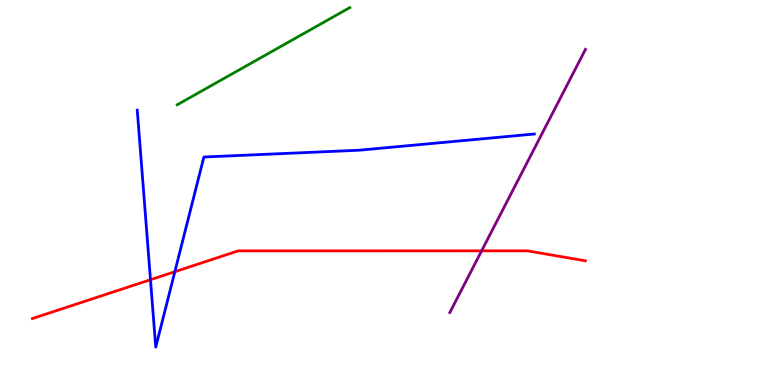[{'lines': ['blue', 'red'], 'intersections': [{'x': 1.94, 'y': 2.73}, {'x': 2.26, 'y': 2.94}]}, {'lines': ['green', 'red'], 'intersections': []}, {'lines': ['purple', 'red'], 'intersections': [{'x': 6.21, 'y': 3.48}]}, {'lines': ['blue', 'green'], 'intersections': []}, {'lines': ['blue', 'purple'], 'intersections': []}, {'lines': ['green', 'purple'], 'intersections': []}]